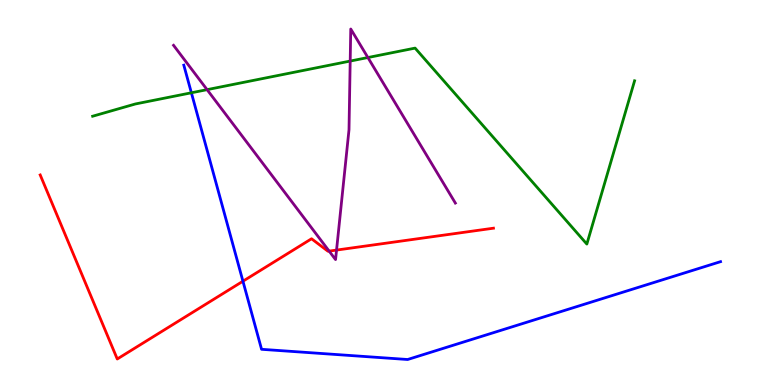[{'lines': ['blue', 'red'], 'intersections': [{'x': 3.13, 'y': 2.7}]}, {'lines': ['green', 'red'], 'intersections': []}, {'lines': ['purple', 'red'], 'intersections': [{'x': 4.25, 'y': 3.48}, {'x': 4.34, 'y': 3.5}]}, {'lines': ['blue', 'green'], 'intersections': [{'x': 2.47, 'y': 7.59}]}, {'lines': ['blue', 'purple'], 'intersections': []}, {'lines': ['green', 'purple'], 'intersections': [{'x': 2.67, 'y': 7.67}, {'x': 4.52, 'y': 8.41}, {'x': 4.75, 'y': 8.51}]}]